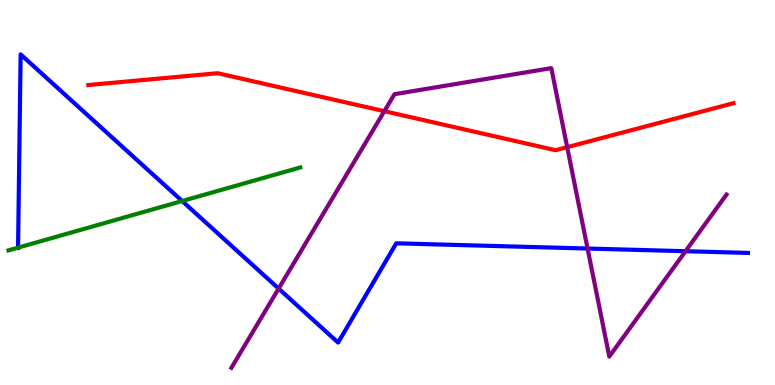[{'lines': ['blue', 'red'], 'intersections': []}, {'lines': ['green', 'red'], 'intersections': []}, {'lines': ['purple', 'red'], 'intersections': [{'x': 4.96, 'y': 7.11}, {'x': 7.32, 'y': 6.18}]}, {'lines': ['blue', 'green'], 'intersections': [{'x': 0.233, 'y': 3.57}, {'x': 2.35, 'y': 4.78}]}, {'lines': ['blue', 'purple'], 'intersections': [{'x': 3.6, 'y': 2.5}, {'x': 7.58, 'y': 3.54}, {'x': 8.85, 'y': 3.48}]}, {'lines': ['green', 'purple'], 'intersections': []}]